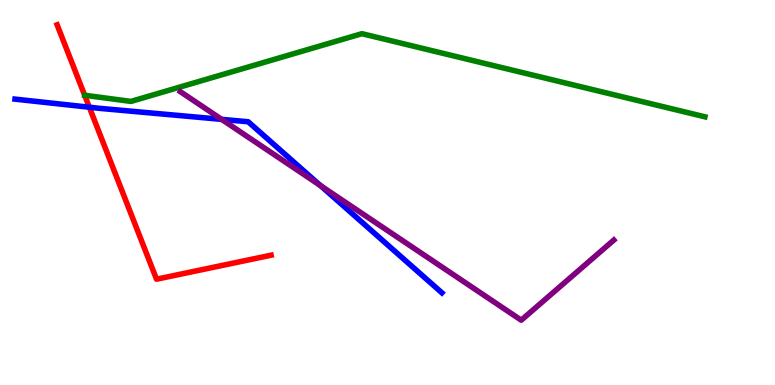[{'lines': ['blue', 'red'], 'intersections': [{'x': 1.15, 'y': 7.22}]}, {'lines': ['green', 'red'], 'intersections': []}, {'lines': ['purple', 'red'], 'intersections': []}, {'lines': ['blue', 'green'], 'intersections': []}, {'lines': ['blue', 'purple'], 'intersections': [{'x': 2.86, 'y': 6.9}, {'x': 4.14, 'y': 5.18}]}, {'lines': ['green', 'purple'], 'intersections': []}]